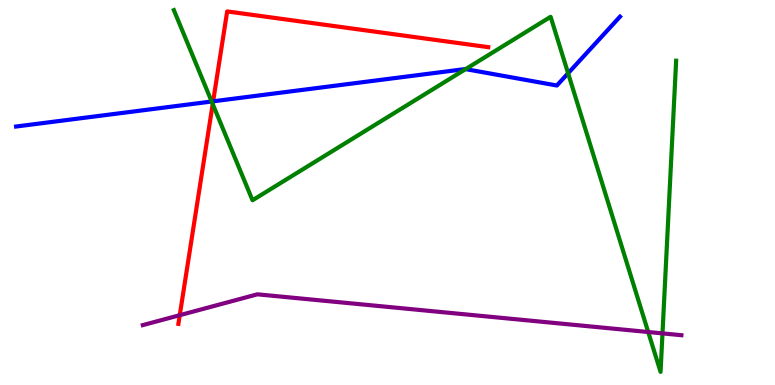[{'lines': ['blue', 'red'], 'intersections': [{'x': 2.75, 'y': 7.37}]}, {'lines': ['green', 'red'], 'intersections': [{'x': 2.74, 'y': 7.3}]}, {'lines': ['purple', 'red'], 'intersections': [{'x': 2.32, 'y': 1.81}]}, {'lines': ['blue', 'green'], 'intersections': [{'x': 2.73, 'y': 7.36}, {'x': 6.01, 'y': 8.2}, {'x': 7.33, 'y': 8.1}]}, {'lines': ['blue', 'purple'], 'intersections': []}, {'lines': ['green', 'purple'], 'intersections': [{'x': 8.36, 'y': 1.38}, {'x': 8.55, 'y': 1.34}]}]